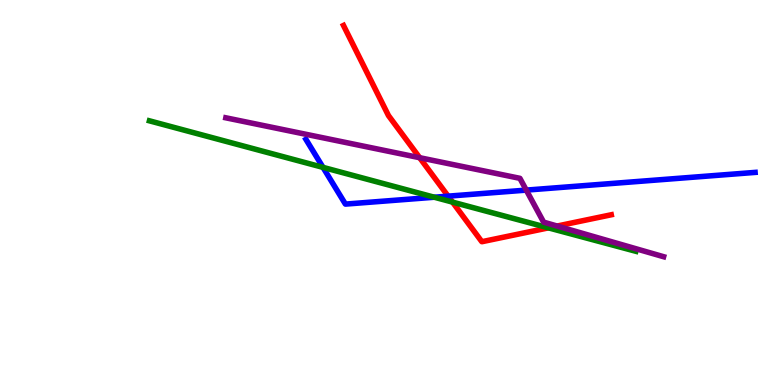[{'lines': ['blue', 'red'], 'intersections': [{'x': 5.78, 'y': 4.91}]}, {'lines': ['green', 'red'], 'intersections': [{'x': 5.84, 'y': 4.75}, {'x': 7.08, 'y': 4.08}]}, {'lines': ['purple', 'red'], 'intersections': [{'x': 5.41, 'y': 5.9}, {'x': 7.19, 'y': 4.13}]}, {'lines': ['blue', 'green'], 'intersections': [{'x': 4.17, 'y': 5.65}, {'x': 5.6, 'y': 4.88}]}, {'lines': ['blue', 'purple'], 'intersections': [{'x': 6.79, 'y': 5.06}]}, {'lines': ['green', 'purple'], 'intersections': []}]